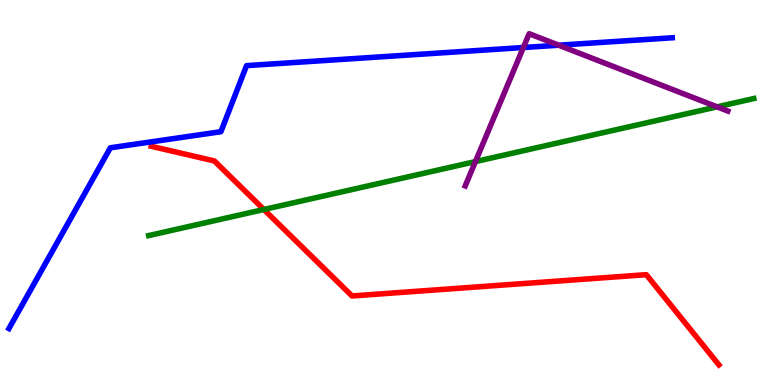[{'lines': ['blue', 'red'], 'intersections': []}, {'lines': ['green', 'red'], 'intersections': [{'x': 3.4, 'y': 4.56}]}, {'lines': ['purple', 'red'], 'intersections': []}, {'lines': ['blue', 'green'], 'intersections': []}, {'lines': ['blue', 'purple'], 'intersections': [{'x': 6.75, 'y': 8.77}, {'x': 7.21, 'y': 8.83}]}, {'lines': ['green', 'purple'], 'intersections': [{'x': 6.13, 'y': 5.8}, {'x': 9.25, 'y': 7.22}]}]